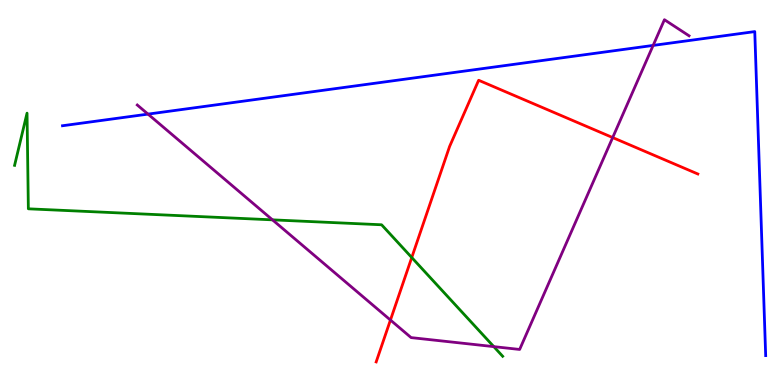[{'lines': ['blue', 'red'], 'intersections': []}, {'lines': ['green', 'red'], 'intersections': [{'x': 5.31, 'y': 3.31}]}, {'lines': ['purple', 'red'], 'intersections': [{'x': 5.04, 'y': 1.69}, {'x': 7.91, 'y': 6.43}]}, {'lines': ['blue', 'green'], 'intersections': []}, {'lines': ['blue', 'purple'], 'intersections': [{'x': 1.91, 'y': 7.04}, {'x': 8.43, 'y': 8.82}]}, {'lines': ['green', 'purple'], 'intersections': [{'x': 3.52, 'y': 4.29}, {'x': 6.37, 'y': 0.997}]}]